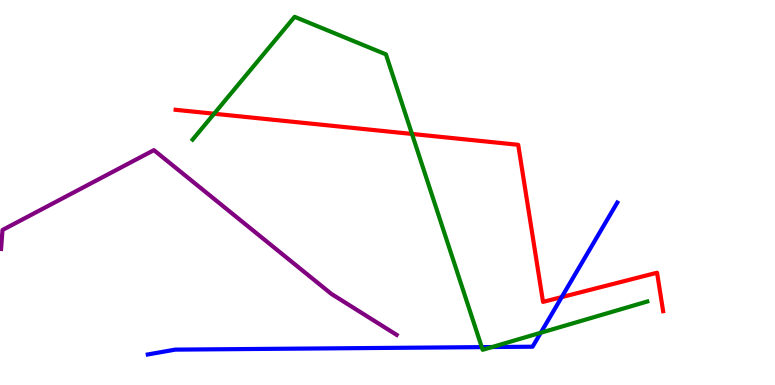[{'lines': ['blue', 'red'], 'intersections': [{'x': 7.25, 'y': 2.28}]}, {'lines': ['green', 'red'], 'intersections': [{'x': 2.76, 'y': 7.05}, {'x': 5.32, 'y': 6.52}]}, {'lines': ['purple', 'red'], 'intersections': []}, {'lines': ['blue', 'green'], 'intersections': [{'x': 6.22, 'y': 0.984}, {'x': 6.35, 'y': 0.986}, {'x': 6.98, 'y': 1.36}]}, {'lines': ['blue', 'purple'], 'intersections': []}, {'lines': ['green', 'purple'], 'intersections': []}]